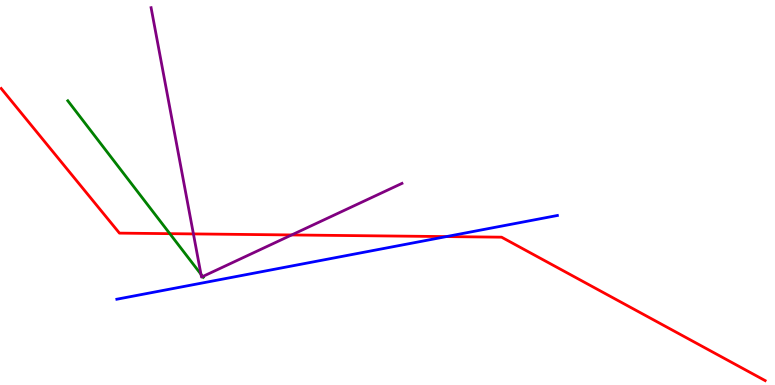[{'lines': ['blue', 'red'], 'intersections': [{'x': 5.76, 'y': 3.85}]}, {'lines': ['green', 'red'], 'intersections': [{'x': 2.19, 'y': 3.93}]}, {'lines': ['purple', 'red'], 'intersections': [{'x': 2.5, 'y': 3.92}, {'x': 3.76, 'y': 3.9}]}, {'lines': ['blue', 'green'], 'intersections': []}, {'lines': ['blue', 'purple'], 'intersections': []}, {'lines': ['green', 'purple'], 'intersections': [{'x': 2.59, 'y': 2.88}, {'x': 2.62, 'y': 2.82}]}]